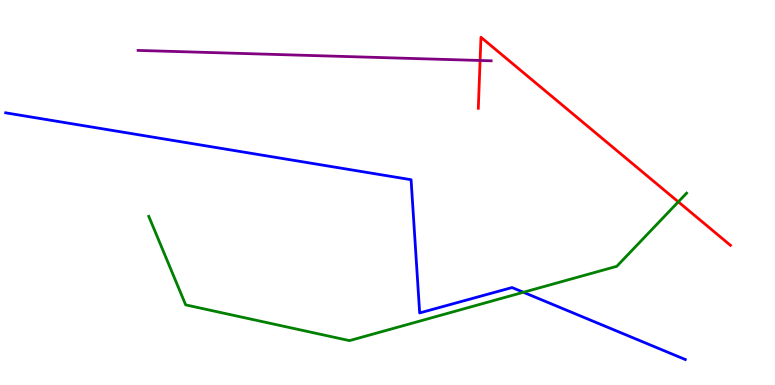[{'lines': ['blue', 'red'], 'intersections': []}, {'lines': ['green', 'red'], 'intersections': [{'x': 8.75, 'y': 4.76}]}, {'lines': ['purple', 'red'], 'intersections': [{'x': 6.19, 'y': 8.43}]}, {'lines': ['blue', 'green'], 'intersections': [{'x': 6.75, 'y': 2.41}]}, {'lines': ['blue', 'purple'], 'intersections': []}, {'lines': ['green', 'purple'], 'intersections': []}]